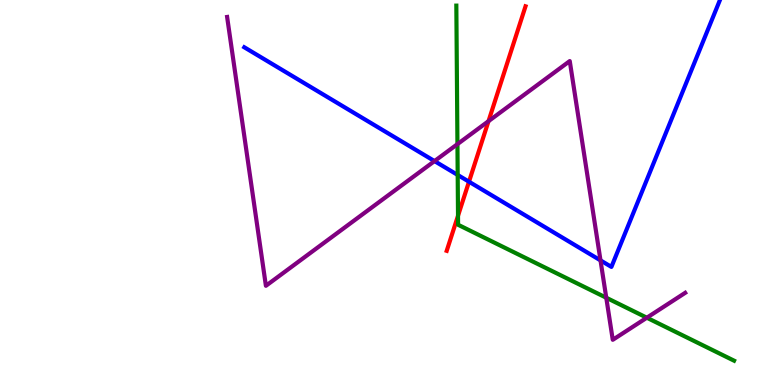[{'lines': ['blue', 'red'], 'intersections': [{'x': 6.05, 'y': 5.28}]}, {'lines': ['green', 'red'], 'intersections': [{'x': 5.91, 'y': 4.4}]}, {'lines': ['purple', 'red'], 'intersections': [{'x': 6.3, 'y': 6.85}]}, {'lines': ['blue', 'green'], 'intersections': [{'x': 5.91, 'y': 5.46}]}, {'lines': ['blue', 'purple'], 'intersections': [{'x': 5.61, 'y': 5.82}, {'x': 7.75, 'y': 3.24}]}, {'lines': ['green', 'purple'], 'intersections': [{'x': 5.9, 'y': 6.26}, {'x': 7.82, 'y': 2.27}, {'x': 8.35, 'y': 1.75}]}]